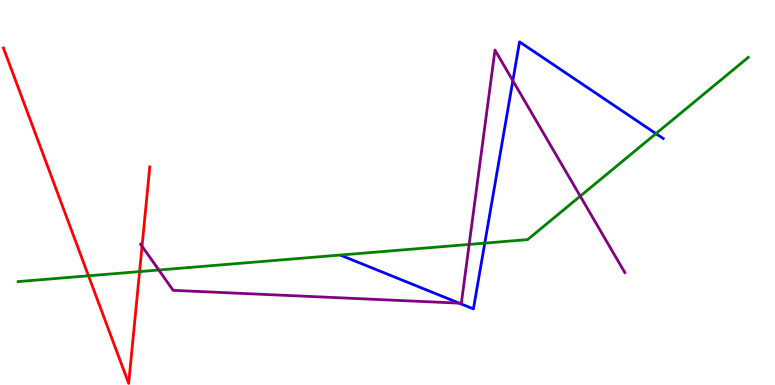[{'lines': ['blue', 'red'], 'intersections': []}, {'lines': ['green', 'red'], 'intersections': [{'x': 1.14, 'y': 2.84}, {'x': 1.8, 'y': 2.95}]}, {'lines': ['purple', 'red'], 'intersections': [{'x': 1.83, 'y': 3.6}]}, {'lines': ['blue', 'green'], 'intersections': [{'x': 6.26, 'y': 3.68}, {'x': 8.46, 'y': 6.53}]}, {'lines': ['blue', 'purple'], 'intersections': [{'x': 5.92, 'y': 2.13}, {'x': 6.62, 'y': 7.9}]}, {'lines': ['green', 'purple'], 'intersections': [{'x': 2.05, 'y': 2.99}, {'x': 6.05, 'y': 3.65}, {'x': 7.49, 'y': 4.9}]}]